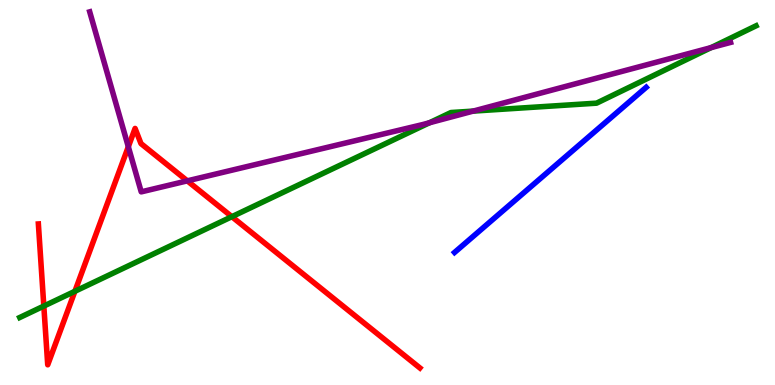[{'lines': ['blue', 'red'], 'intersections': []}, {'lines': ['green', 'red'], 'intersections': [{'x': 0.565, 'y': 2.05}, {'x': 0.966, 'y': 2.43}, {'x': 2.99, 'y': 4.37}]}, {'lines': ['purple', 'red'], 'intersections': [{'x': 1.66, 'y': 6.19}, {'x': 2.42, 'y': 5.3}]}, {'lines': ['blue', 'green'], 'intersections': []}, {'lines': ['blue', 'purple'], 'intersections': []}, {'lines': ['green', 'purple'], 'intersections': [{'x': 5.54, 'y': 6.81}, {'x': 6.11, 'y': 7.11}, {'x': 9.18, 'y': 8.76}]}]